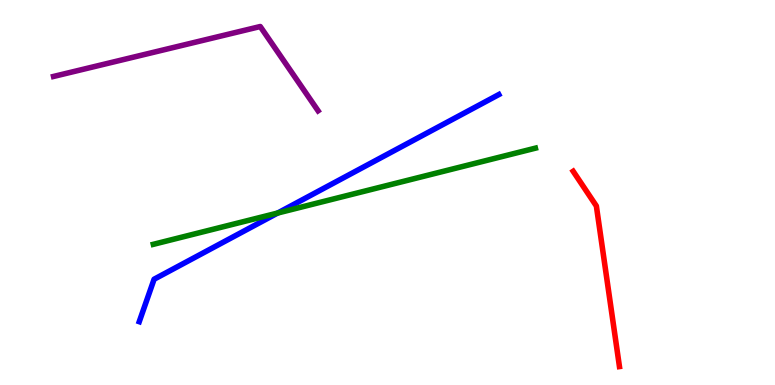[{'lines': ['blue', 'red'], 'intersections': []}, {'lines': ['green', 'red'], 'intersections': []}, {'lines': ['purple', 'red'], 'intersections': []}, {'lines': ['blue', 'green'], 'intersections': [{'x': 3.58, 'y': 4.47}]}, {'lines': ['blue', 'purple'], 'intersections': []}, {'lines': ['green', 'purple'], 'intersections': []}]